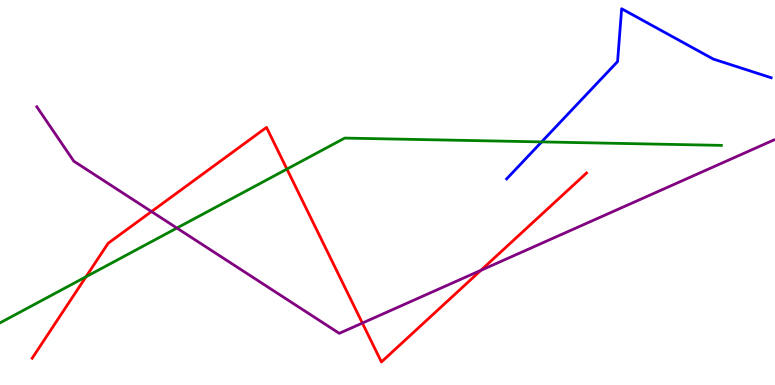[{'lines': ['blue', 'red'], 'intersections': []}, {'lines': ['green', 'red'], 'intersections': [{'x': 1.11, 'y': 2.81}, {'x': 3.7, 'y': 5.61}]}, {'lines': ['purple', 'red'], 'intersections': [{'x': 1.95, 'y': 4.5}, {'x': 4.68, 'y': 1.61}, {'x': 6.21, 'y': 2.98}]}, {'lines': ['blue', 'green'], 'intersections': [{'x': 6.99, 'y': 6.31}]}, {'lines': ['blue', 'purple'], 'intersections': []}, {'lines': ['green', 'purple'], 'intersections': [{'x': 2.28, 'y': 4.08}]}]